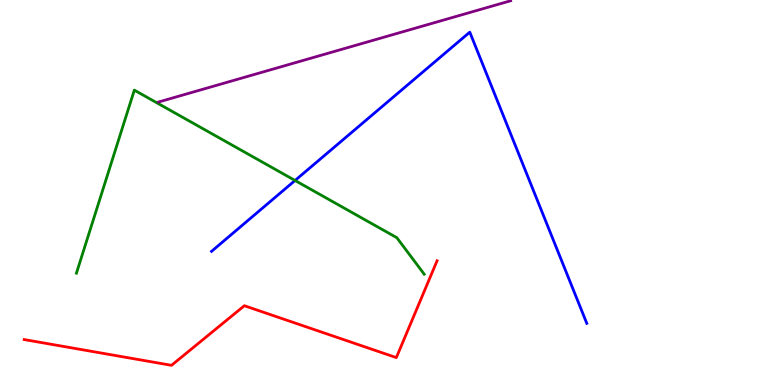[{'lines': ['blue', 'red'], 'intersections': []}, {'lines': ['green', 'red'], 'intersections': []}, {'lines': ['purple', 'red'], 'intersections': []}, {'lines': ['blue', 'green'], 'intersections': [{'x': 3.81, 'y': 5.31}]}, {'lines': ['blue', 'purple'], 'intersections': []}, {'lines': ['green', 'purple'], 'intersections': []}]